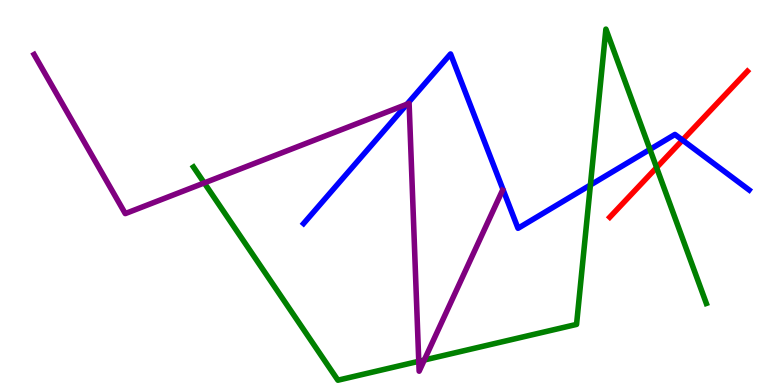[{'lines': ['blue', 'red'], 'intersections': [{'x': 8.81, 'y': 6.36}]}, {'lines': ['green', 'red'], 'intersections': [{'x': 8.47, 'y': 5.65}]}, {'lines': ['purple', 'red'], 'intersections': []}, {'lines': ['blue', 'green'], 'intersections': [{'x': 7.62, 'y': 5.19}, {'x': 8.39, 'y': 6.12}]}, {'lines': ['blue', 'purple'], 'intersections': [{'x': 5.25, 'y': 7.29}]}, {'lines': ['green', 'purple'], 'intersections': [{'x': 2.64, 'y': 5.25}, {'x': 5.4, 'y': 0.616}, {'x': 5.47, 'y': 0.649}]}]